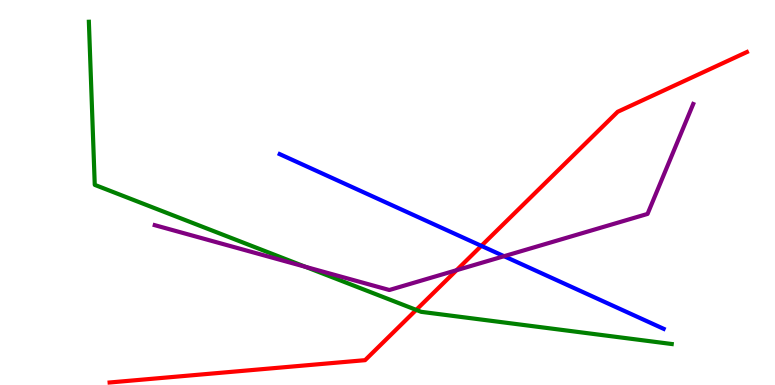[{'lines': ['blue', 'red'], 'intersections': [{'x': 6.21, 'y': 3.61}]}, {'lines': ['green', 'red'], 'intersections': [{'x': 5.37, 'y': 1.95}]}, {'lines': ['purple', 'red'], 'intersections': [{'x': 5.89, 'y': 2.98}]}, {'lines': ['blue', 'green'], 'intersections': []}, {'lines': ['blue', 'purple'], 'intersections': [{'x': 6.5, 'y': 3.35}]}, {'lines': ['green', 'purple'], 'intersections': [{'x': 3.94, 'y': 3.07}]}]